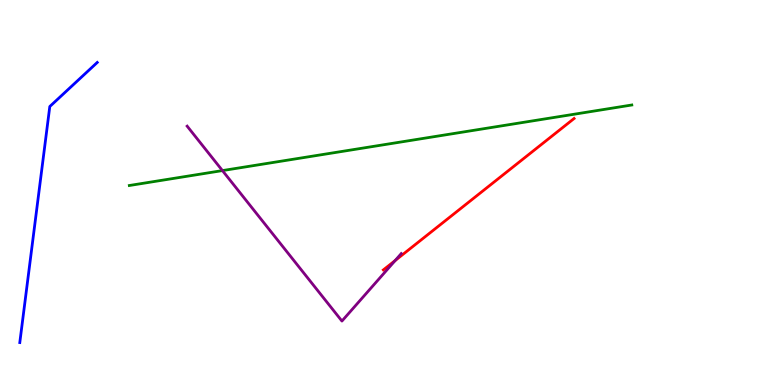[{'lines': ['blue', 'red'], 'intersections': []}, {'lines': ['green', 'red'], 'intersections': []}, {'lines': ['purple', 'red'], 'intersections': [{'x': 5.1, 'y': 3.23}]}, {'lines': ['blue', 'green'], 'intersections': []}, {'lines': ['blue', 'purple'], 'intersections': []}, {'lines': ['green', 'purple'], 'intersections': [{'x': 2.87, 'y': 5.57}]}]